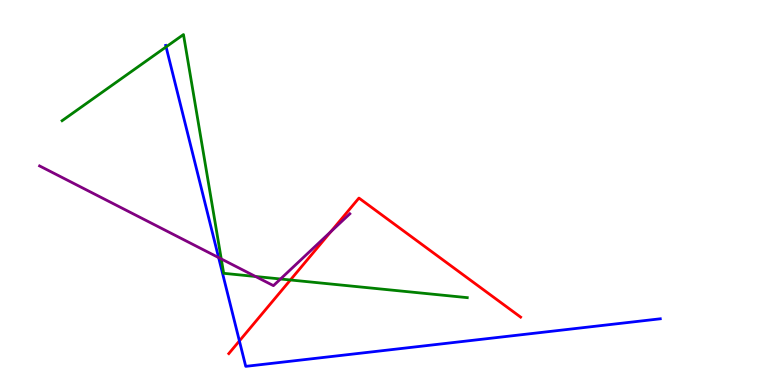[{'lines': ['blue', 'red'], 'intersections': [{'x': 3.09, 'y': 1.14}]}, {'lines': ['green', 'red'], 'intersections': [{'x': 3.75, 'y': 2.73}]}, {'lines': ['purple', 'red'], 'intersections': [{'x': 4.27, 'y': 3.98}]}, {'lines': ['blue', 'green'], 'intersections': [{'x': 2.14, 'y': 8.78}]}, {'lines': ['blue', 'purple'], 'intersections': [{'x': 2.82, 'y': 3.31}]}, {'lines': ['green', 'purple'], 'intersections': [{'x': 2.85, 'y': 3.27}, {'x': 3.3, 'y': 2.82}, {'x': 3.62, 'y': 2.75}]}]